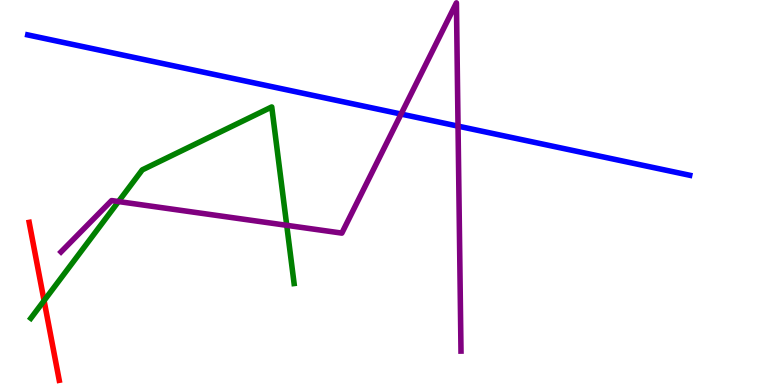[{'lines': ['blue', 'red'], 'intersections': []}, {'lines': ['green', 'red'], 'intersections': [{'x': 0.569, 'y': 2.19}]}, {'lines': ['purple', 'red'], 'intersections': []}, {'lines': ['blue', 'green'], 'intersections': []}, {'lines': ['blue', 'purple'], 'intersections': [{'x': 5.18, 'y': 7.04}, {'x': 5.91, 'y': 6.72}]}, {'lines': ['green', 'purple'], 'intersections': [{'x': 1.53, 'y': 4.77}, {'x': 3.7, 'y': 4.15}]}]